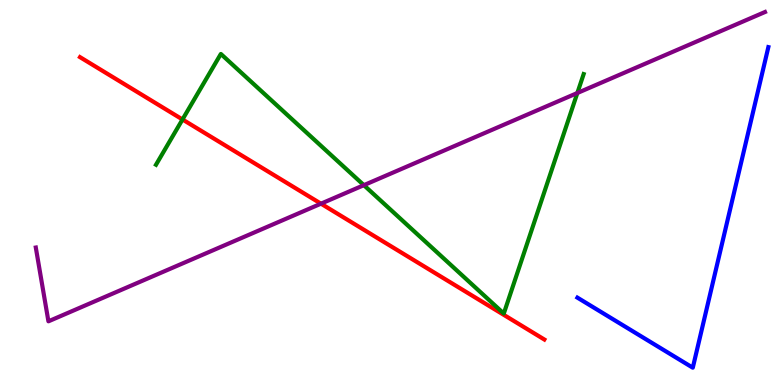[{'lines': ['blue', 'red'], 'intersections': []}, {'lines': ['green', 'red'], 'intersections': [{'x': 2.35, 'y': 6.9}]}, {'lines': ['purple', 'red'], 'intersections': [{'x': 4.14, 'y': 4.71}]}, {'lines': ['blue', 'green'], 'intersections': []}, {'lines': ['blue', 'purple'], 'intersections': []}, {'lines': ['green', 'purple'], 'intersections': [{'x': 4.69, 'y': 5.19}, {'x': 7.45, 'y': 7.58}]}]